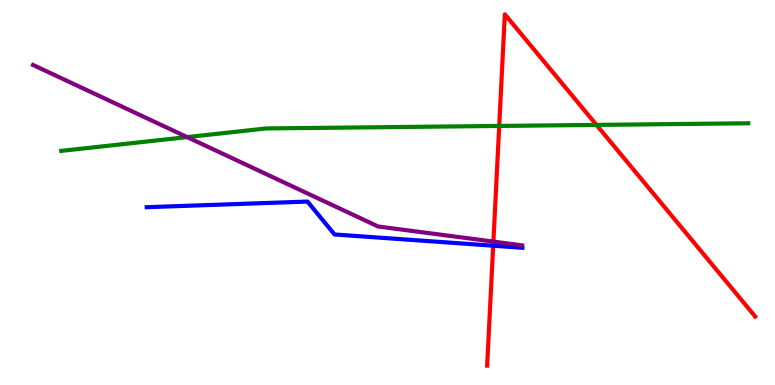[{'lines': ['blue', 'red'], 'intersections': [{'x': 6.36, 'y': 3.62}]}, {'lines': ['green', 'red'], 'intersections': [{'x': 6.44, 'y': 6.73}, {'x': 7.7, 'y': 6.76}]}, {'lines': ['purple', 'red'], 'intersections': [{'x': 6.37, 'y': 3.72}]}, {'lines': ['blue', 'green'], 'intersections': []}, {'lines': ['blue', 'purple'], 'intersections': []}, {'lines': ['green', 'purple'], 'intersections': [{'x': 2.41, 'y': 6.44}]}]